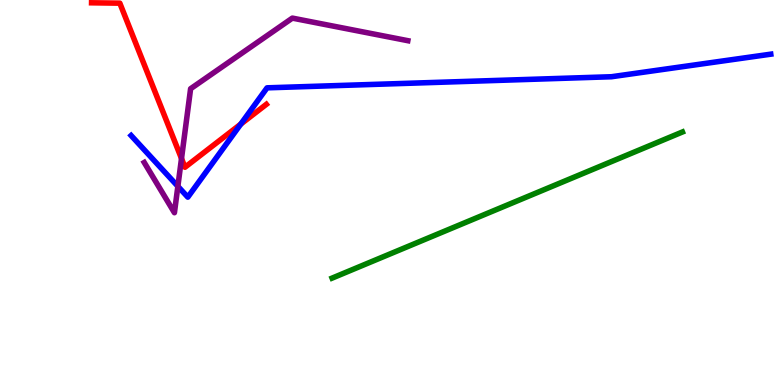[{'lines': ['blue', 'red'], 'intersections': [{'x': 3.11, 'y': 6.78}]}, {'lines': ['green', 'red'], 'intersections': []}, {'lines': ['purple', 'red'], 'intersections': [{'x': 2.34, 'y': 5.88}]}, {'lines': ['blue', 'green'], 'intersections': []}, {'lines': ['blue', 'purple'], 'intersections': [{'x': 2.3, 'y': 5.16}]}, {'lines': ['green', 'purple'], 'intersections': []}]